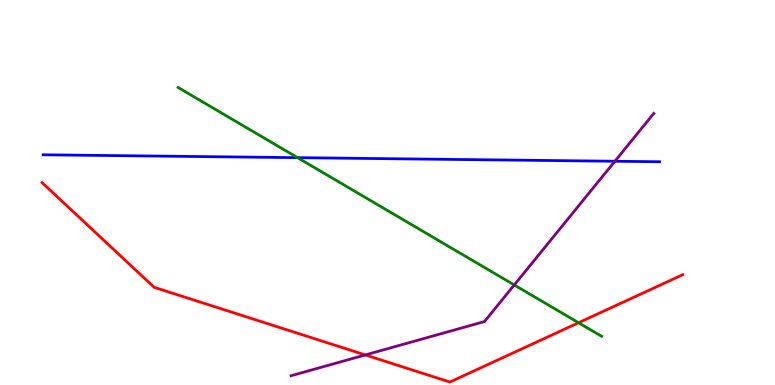[{'lines': ['blue', 'red'], 'intersections': []}, {'lines': ['green', 'red'], 'intersections': [{'x': 7.47, 'y': 1.62}]}, {'lines': ['purple', 'red'], 'intersections': [{'x': 4.71, 'y': 0.781}]}, {'lines': ['blue', 'green'], 'intersections': [{'x': 3.84, 'y': 5.9}]}, {'lines': ['blue', 'purple'], 'intersections': [{'x': 7.93, 'y': 5.81}]}, {'lines': ['green', 'purple'], 'intersections': [{'x': 6.64, 'y': 2.6}]}]